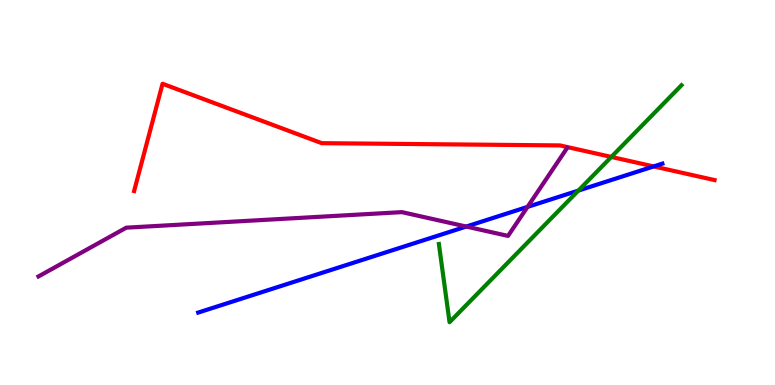[{'lines': ['blue', 'red'], 'intersections': [{'x': 8.43, 'y': 5.68}]}, {'lines': ['green', 'red'], 'intersections': [{'x': 7.89, 'y': 5.92}]}, {'lines': ['purple', 'red'], 'intersections': []}, {'lines': ['blue', 'green'], 'intersections': [{'x': 7.46, 'y': 5.05}]}, {'lines': ['blue', 'purple'], 'intersections': [{'x': 6.02, 'y': 4.12}, {'x': 6.81, 'y': 4.63}]}, {'lines': ['green', 'purple'], 'intersections': []}]